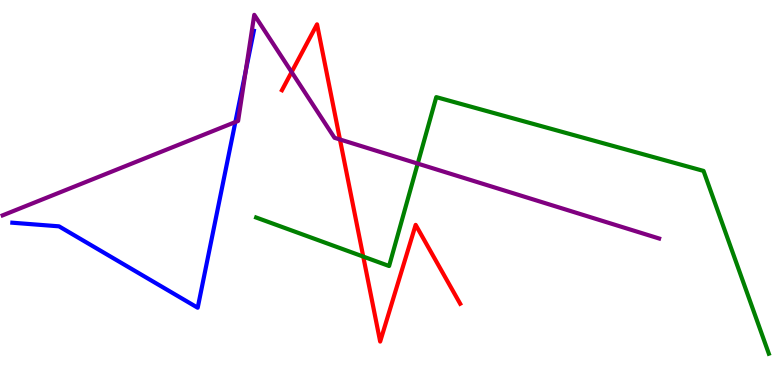[{'lines': ['blue', 'red'], 'intersections': []}, {'lines': ['green', 'red'], 'intersections': [{'x': 4.69, 'y': 3.34}]}, {'lines': ['purple', 'red'], 'intersections': [{'x': 3.76, 'y': 8.13}, {'x': 4.39, 'y': 6.38}]}, {'lines': ['blue', 'green'], 'intersections': []}, {'lines': ['blue', 'purple'], 'intersections': [{'x': 3.04, 'y': 6.83}, {'x': 3.17, 'y': 8.16}]}, {'lines': ['green', 'purple'], 'intersections': [{'x': 5.39, 'y': 5.75}]}]